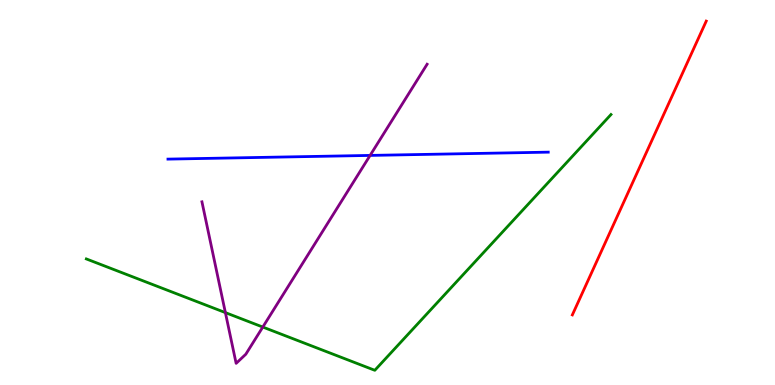[{'lines': ['blue', 'red'], 'intersections': []}, {'lines': ['green', 'red'], 'intersections': []}, {'lines': ['purple', 'red'], 'intersections': []}, {'lines': ['blue', 'green'], 'intersections': []}, {'lines': ['blue', 'purple'], 'intersections': [{'x': 4.78, 'y': 5.96}]}, {'lines': ['green', 'purple'], 'intersections': [{'x': 2.91, 'y': 1.88}, {'x': 3.39, 'y': 1.51}]}]